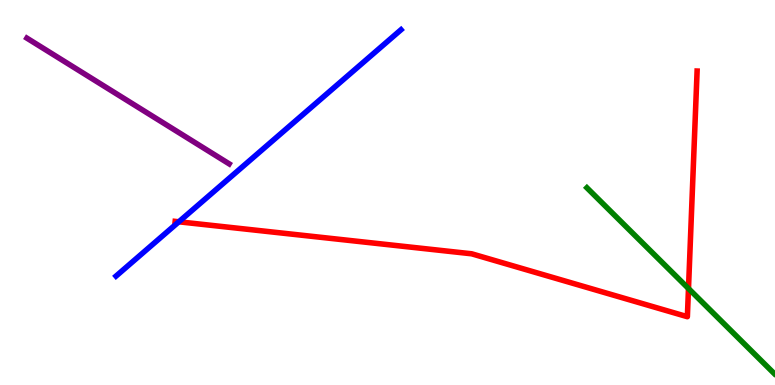[{'lines': ['blue', 'red'], 'intersections': [{'x': 2.31, 'y': 4.24}]}, {'lines': ['green', 'red'], 'intersections': [{'x': 8.88, 'y': 2.51}]}, {'lines': ['purple', 'red'], 'intersections': []}, {'lines': ['blue', 'green'], 'intersections': []}, {'lines': ['blue', 'purple'], 'intersections': []}, {'lines': ['green', 'purple'], 'intersections': []}]